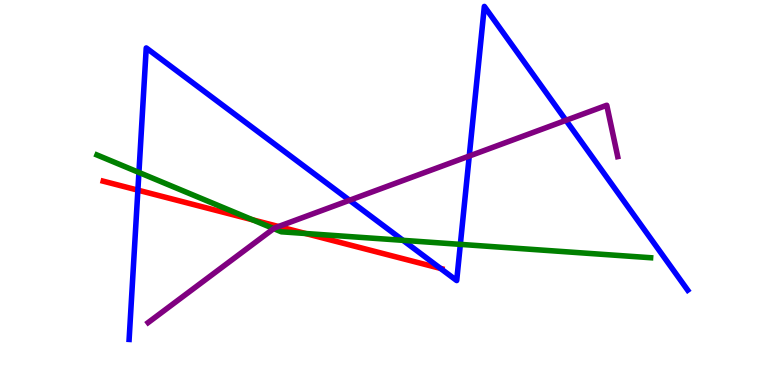[{'lines': ['blue', 'red'], 'intersections': [{'x': 1.78, 'y': 5.06}, {'x': 5.68, 'y': 3.03}]}, {'lines': ['green', 'red'], 'intersections': [{'x': 3.26, 'y': 4.29}, {'x': 3.94, 'y': 3.94}]}, {'lines': ['purple', 'red'], 'intersections': [{'x': 3.59, 'y': 4.12}]}, {'lines': ['blue', 'green'], 'intersections': [{'x': 1.79, 'y': 5.52}, {'x': 5.2, 'y': 3.76}, {'x': 5.94, 'y': 3.65}]}, {'lines': ['blue', 'purple'], 'intersections': [{'x': 4.51, 'y': 4.8}, {'x': 6.05, 'y': 5.95}, {'x': 7.3, 'y': 6.87}]}, {'lines': ['green', 'purple'], 'intersections': [{'x': 3.53, 'y': 4.06}]}]